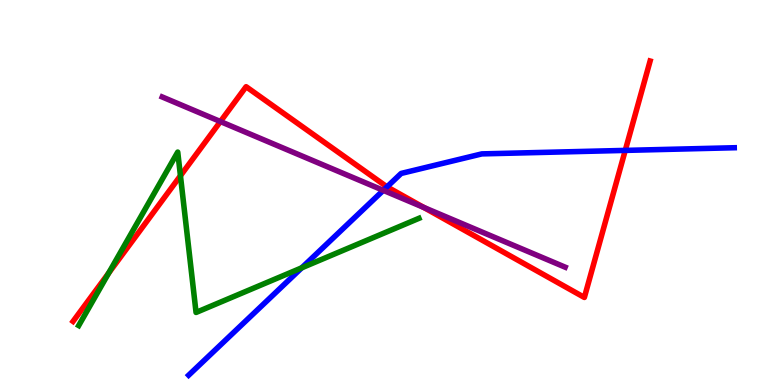[{'lines': ['blue', 'red'], 'intersections': [{'x': 4.99, 'y': 5.15}, {'x': 8.07, 'y': 6.09}]}, {'lines': ['green', 'red'], 'intersections': [{'x': 1.4, 'y': 2.91}, {'x': 2.33, 'y': 5.44}]}, {'lines': ['purple', 'red'], 'intersections': [{'x': 2.84, 'y': 6.84}, {'x': 5.47, 'y': 4.61}]}, {'lines': ['blue', 'green'], 'intersections': [{'x': 3.89, 'y': 3.04}]}, {'lines': ['blue', 'purple'], 'intersections': [{'x': 4.95, 'y': 5.06}]}, {'lines': ['green', 'purple'], 'intersections': []}]